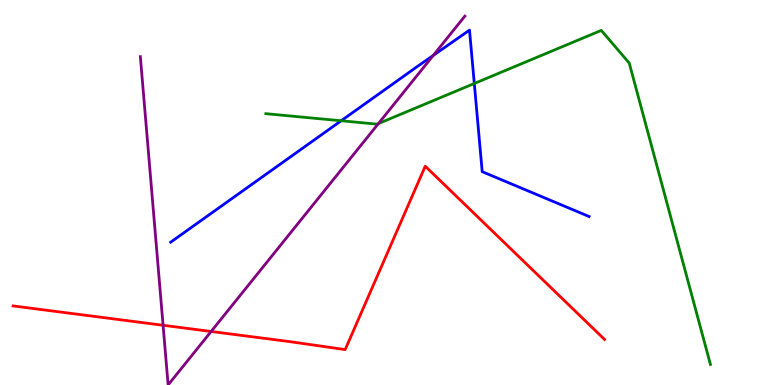[{'lines': ['blue', 'red'], 'intersections': []}, {'lines': ['green', 'red'], 'intersections': []}, {'lines': ['purple', 'red'], 'intersections': [{'x': 2.1, 'y': 1.55}, {'x': 2.72, 'y': 1.39}]}, {'lines': ['blue', 'green'], 'intersections': [{'x': 4.4, 'y': 6.86}, {'x': 6.12, 'y': 7.83}]}, {'lines': ['blue', 'purple'], 'intersections': [{'x': 5.59, 'y': 8.56}]}, {'lines': ['green', 'purple'], 'intersections': [{'x': 4.88, 'y': 6.79}]}]